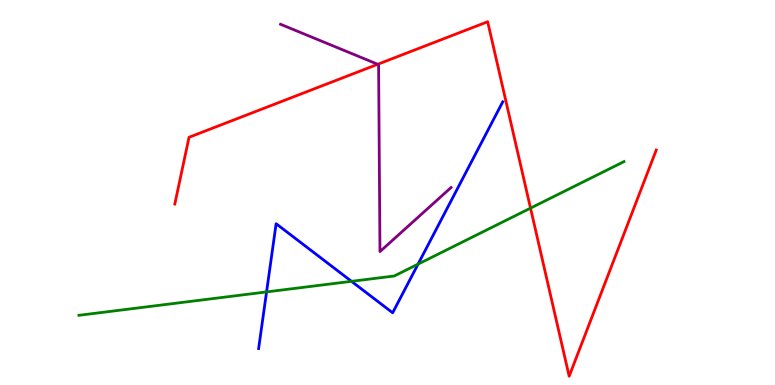[{'lines': ['blue', 'red'], 'intersections': []}, {'lines': ['green', 'red'], 'intersections': [{'x': 6.85, 'y': 4.59}]}, {'lines': ['purple', 'red'], 'intersections': [{'x': 4.87, 'y': 8.33}]}, {'lines': ['blue', 'green'], 'intersections': [{'x': 3.44, 'y': 2.42}, {'x': 4.54, 'y': 2.69}, {'x': 5.39, 'y': 3.14}]}, {'lines': ['blue', 'purple'], 'intersections': []}, {'lines': ['green', 'purple'], 'intersections': []}]